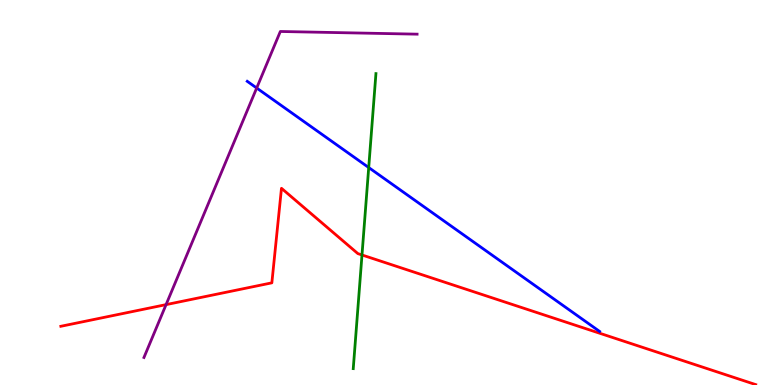[{'lines': ['blue', 'red'], 'intersections': []}, {'lines': ['green', 'red'], 'intersections': [{'x': 4.67, 'y': 3.38}]}, {'lines': ['purple', 'red'], 'intersections': [{'x': 2.14, 'y': 2.09}]}, {'lines': ['blue', 'green'], 'intersections': [{'x': 4.76, 'y': 5.65}]}, {'lines': ['blue', 'purple'], 'intersections': [{'x': 3.31, 'y': 7.71}]}, {'lines': ['green', 'purple'], 'intersections': []}]